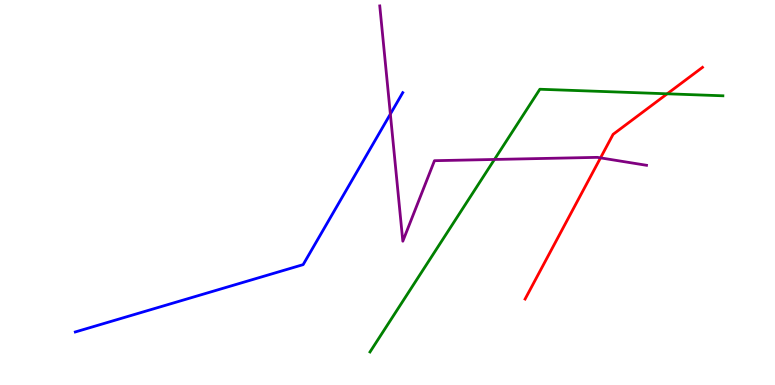[{'lines': ['blue', 'red'], 'intersections': []}, {'lines': ['green', 'red'], 'intersections': [{'x': 8.61, 'y': 7.56}]}, {'lines': ['purple', 'red'], 'intersections': [{'x': 7.75, 'y': 5.9}]}, {'lines': ['blue', 'green'], 'intersections': []}, {'lines': ['blue', 'purple'], 'intersections': [{'x': 5.04, 'y': 7.04}]}, {'lines': ['green', 'purple'], 'intersections': [{'x': 6.38, 'y': 5.86}]}]